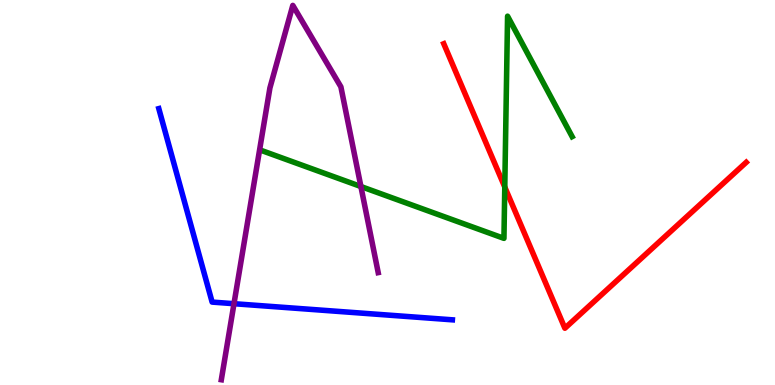[{'lines': ['blue', 'red'], 'intersections': []}, {'lines': ['green', 'red'], 'intersections': [{'x': 6.51, 'y': 5.14}]}, {'lines': ['purple', 'red'], 'intersections': []}, {'lines': ['blue', 'green'], 'intersections': []}, {'lines': ['blue', 'purple'], 'intersections': [{'x': 3.02, 'y': 2.11}]}, {'lines': ['green', 'purple'], 'intersections': [{'x': 4.66, 'y': 5.16}]}]